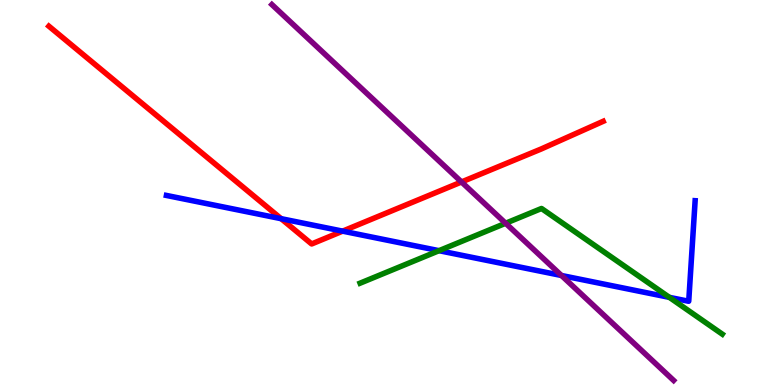[{'lines': ['blue', 'red'], 'intersections': [{'x': 3.63, 'y': 4.32}, {'x': 4.42, 'y': 4.0}]}, {'lines': ['green', 'red'], 'intersections': []}, {'lines': ['purple', 'red'], 'intersections': [{'x': 5.95, 'y': 5.27}]}, {'lines': ['blue', 'green'], 'intersections': [{'x': 5.66, 'y': 3.49}, {'x': 8.64, 'y': 2.28}]}, {'lines': ['blue', 'purple'], 'intersections': [{'x': 7.24, 'y': 2.84}]}, {'lines': ['green', 'purple'], 'intersections': [{'x': 6.52, 'y': 4.2}]}]